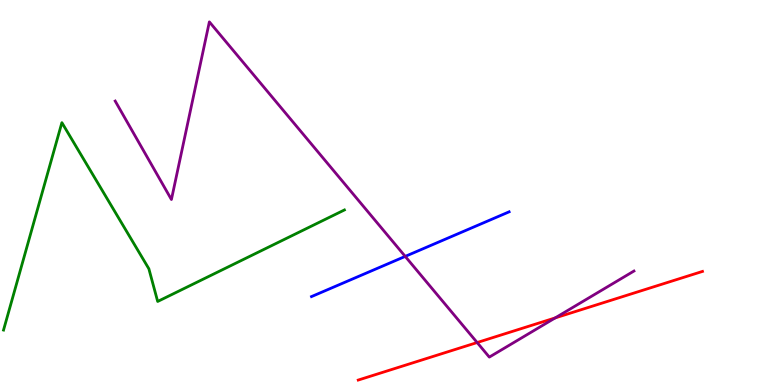[{'lines': ['blue', 'red'], 'intersections': []}, {'lines': ['green', 'red'], 'intersections': []}, {'lines': ['purple', 'red'], 'intersections': [{'x': 6.16, 'y': 1.1}, {'x': 7.16, 'y': 1.74}]}, {'lines': ['blue', 'green'], 'intersections': []}, {'lines': ['blue', 'purple'], 'intersections': [{'x': 5.23, 'y': 3.34}]}, {'lines': ['green', 'purple'], 'intersections': []}]